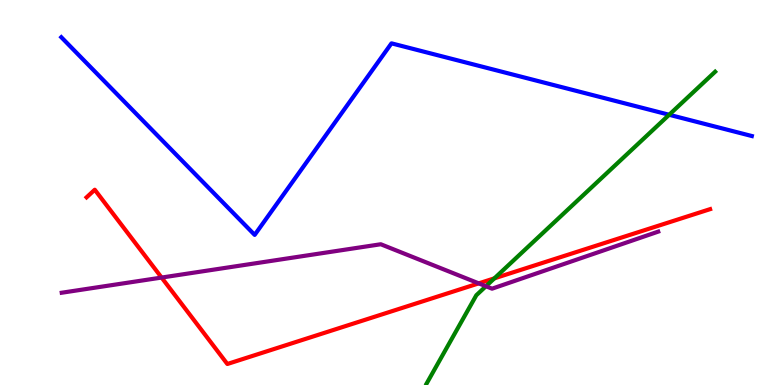[{'lines': ['blue', 'red'], 'intersections': []}, {'lines': ['green', 'red'], 'intersections': [{'x': 6.38, 'y': 2.77}]}, {'lines': ['purple', 'red'], 'intersections': [{'x': 2.09, 'y': 2.79}, {'x': 6.18, 'y': 2.64}]}, {'lines': ['blue', 'green'], 'intersections': [{'x': 8.63, 'y': 7.02}]}, {'lines': ['blue', 'purple'], 'intersections': []}, {'lines': ['green', 'purple'], 'intersections': [{'x': 6.27, 'y': 2.57}]}]